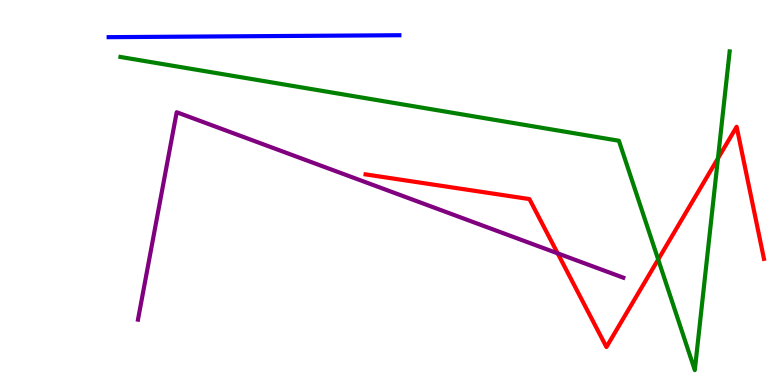[{'lines': ['blue', 'red'], 'intersections': []}, {'lines': ['green', 'red'], 'intersections': [{'x': 8.49, 'y': 3.26}, {'x': 9.26, 'y': 5.89}]}, {'lines': ['purple', 'red'], 'intersections': [{'x': 7.2, 'y': 3.42}]}, {'lines': ['blue', 'green'], 'intersections': []}, {'lines': ['blue', 'purple'], 'intersections': []}, {'lines': ['green', 'purple'], 'intersections': []}]